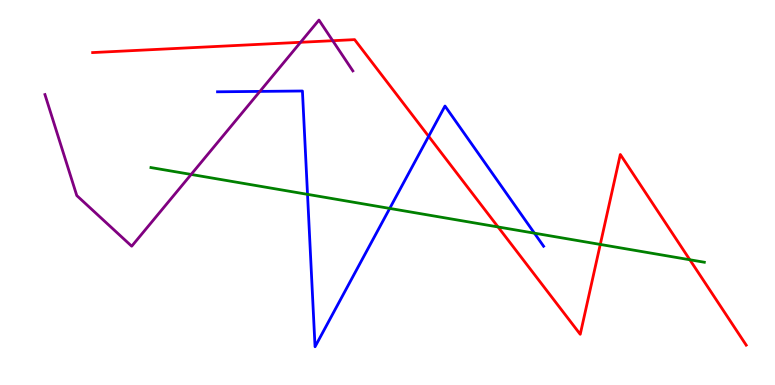[{'lines': ['blue', 'red'], 'intersections': [{'x': 5.53, 'y': 6.46}]}, {'lines': ['green', 'red'], 'intersections': [{'x': 6.43, 'y': 4.11}, {'x': 7.75, 'y': 3.65}, {'x': 8.9, 'y': 3.25}]}, {'lines': ['purple', 'red'], 'intersections': [{'x': 3.88, 'y': 8.9}, {'x': 4.29, 'y': 8.94}]}, {'lines': ['blue', 'green'], 'intersections': [{'x': 3.97, 'y': 4.95}, {'x': 5.03, 'y': 4.59}, {'x': 6.9, 'y': 3.94}]}, {'lines': ['blue', 'purple'], 'intersections': [{'x': 3.35, 'y': 7.63}]}, {'lines': ['green', 'purple'], 'intersections': [{'x': 2.47, 'y': 5.47}]}]